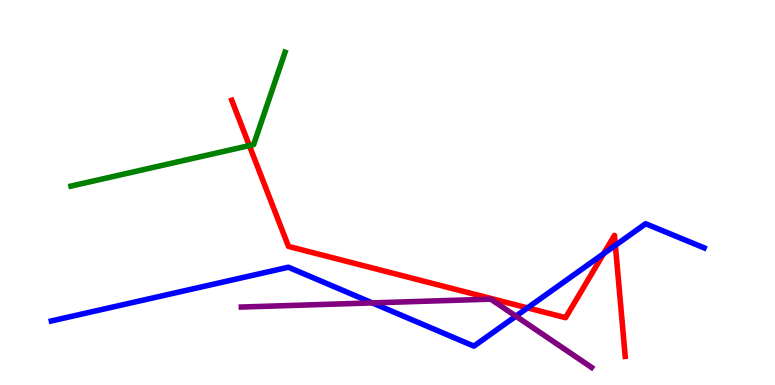[{'lines': ['blue', 'red'], 'intersections': [{'x': 6.81, 'y': 2.0}, {'x': 7.79, 'y': 3.41}, {'x': 7.94, 'y': 3.63}]}, {'lines': ['green', 'red'], 'intersections': [{'x': 3.22, 'y': 6.22}]}, {'lines': ['purple', 'red'], 'intersections': []}, {'lines': ['blue', 'green'], 'intersections': []}, {'lines': ['blue', 'purple'], 'intersections': [{'x': 4.8, 'y': 2.13}, {'x': 6.66, 'y': 1.79}]}, {'lines': ['green', 'purple'], 'intersections': []}]